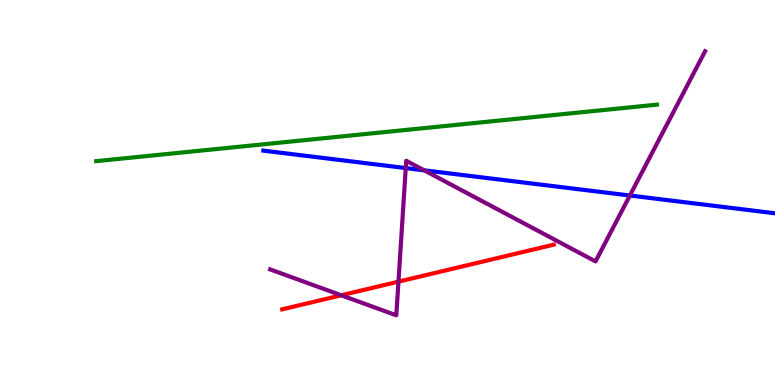[{'lines': ['blue', 'red'], 'intersections': []}, {'lines': ['green', 'red'], 'intersections': []}, {'lines': ['purple', 'red'], 'intersections': [{'x': 4.4, 'y': 2.33}, {'x': 5.14, 'y': 2.68}]}, {'lines': ['blue', 'green'], 'intersections': []}, {'lines': ['blue', 'purple'], 'intersections': [{'x': 5.24, 'y': 5.63}, {'x': 5.47, 'y': 5.58}, {'x': 8.13, 'y': 4.92}]}, {'lines': ['green', 'purple'], 'intersections': []}]